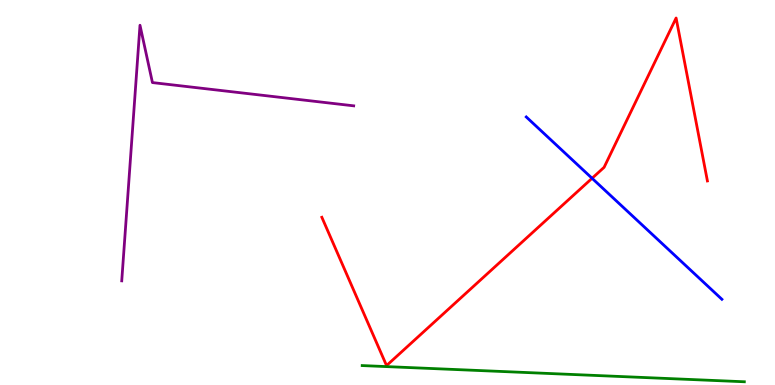[{'lines': ['blue', 'red'], 'intersections': [{'x': 7.64, 'y': 5.37}]}, {'lines': ['green', 'red'], 'intersections': []}, {'lines': ['purple', 'red'], 'intersections': []}, {'lines': ['blue', 'green'], 'intersections': []}, {'lines': ['blue', 'purple'], 'intersections': []}, {'lines': ['green', 'purple'], 'intersections': []}]